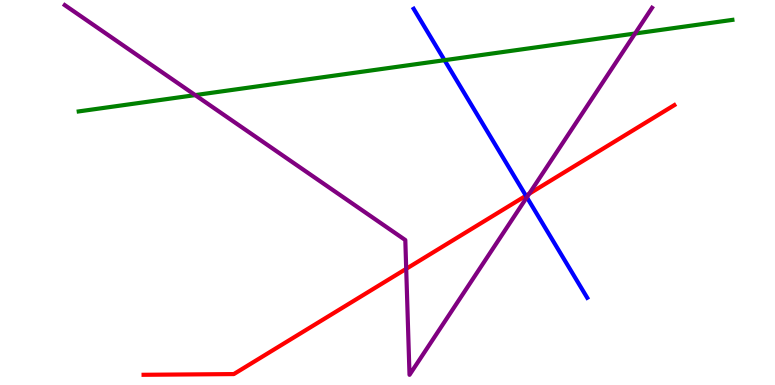[{'lines': ['blue', 'red'], 'intersections': [{'x': 6.79, 'y': 4.92}]}, {'lines': ['green', 'red'], 'intersections': []}, {'lines': ['purple', 'red'], 'intersections': [{'x': 5.24, 'y': 3.02}, {'x': 6.83, 'y': 4.97}]}, {'lines': ['blue', 'green'], 'intersections': [{'x': 5.74, 'y': 8.44}]}, {'lines': ['blue', 'purple'], 'intersections': [{'x': 6.8, 'y': 4.88}]}, {'lines': ['green', 'purple'], 'intersections': [{'x': 2.52, 'y': 7.53}, {'x': 8.19, 'y': 9.13}]}]